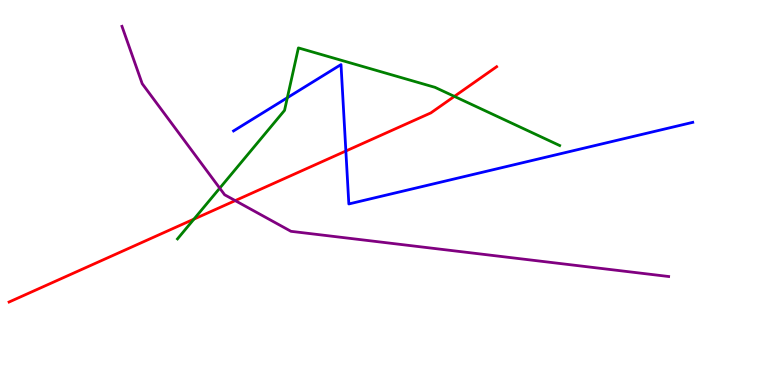[{'lines': ['blue', 'red'], 'intersections': [{'x': 4.46, 'y': 6.08}]}, {'lines': ['green', 'red'], 'intersections': [{'x': 2.5, 'y': 4.31}, {'x': 5.86, 'y': 7.5}]}, {'lines': ['purple', 'red'], 'intersections': [{'x': 3.04, 'y': 4.79}]}, {'lines': ['blue', 'green'], 'intersections': [{'x': 3.71, 'y': 7.46}]}, {'lines': ['blue', 'purple'], 'intersections': []}, {'lines': ['green', 'purple'], 'intersections': [{'x': 2.84, 'y': 5.11}]}]